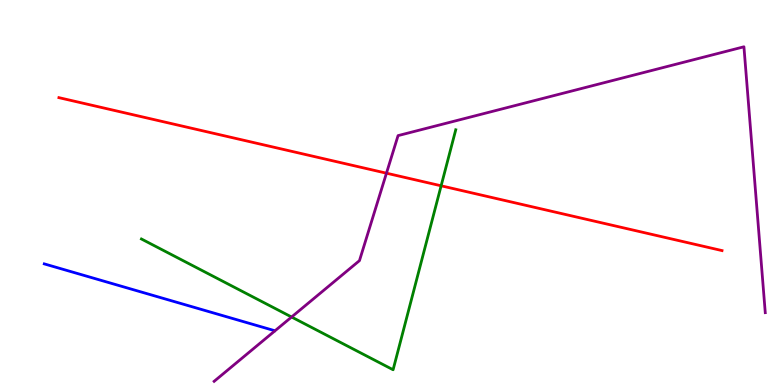[{'lines': ['blue', 'red'], 'intersections': []}, {'lines': ['green', 'red'], 'intersections': [{'x': 5.69, 'y': 5.17}]}, {'lines': ['purple', 'red'], 'intersections': [{'x': 4.99, 'y': 5.5}]}, {'lines': ['blue', 'green'], 'intersections': []}, {'lines': ['blue', 'purple'], 'intersections': []}, {'lines': ['green', 'purple'], 'intersections': [{'x': 3.76, 'y': 1.77}]}]